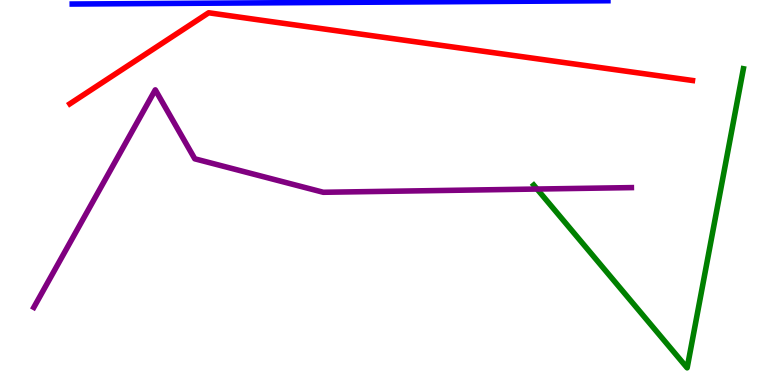[{'lines': ['blue', 'red'], 'intersections': []}, {'lines': ['green', 'red'], 'intersections': []}, {'lines': ['purple', 'red'], 'intersections': []}, {'lines': ['blue', 'green'], 'intersections': []}, {'lines': ['blue', 'purple'], 'intersections': []}, {'lines': ['green', 'purple'], 'intersections': [{'x': 6.93, 'y': 5.09}]}]